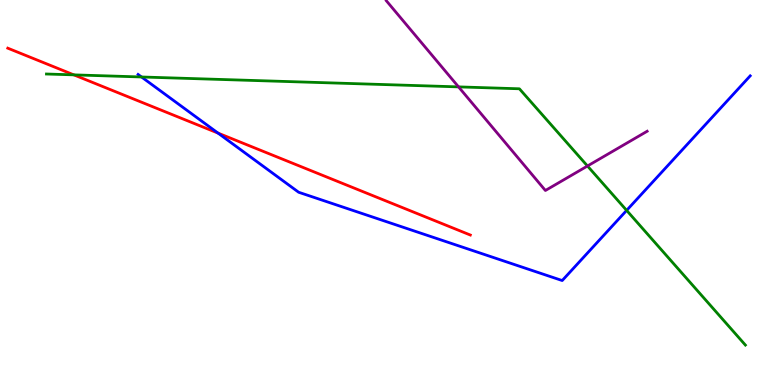[{'lines': ['blue', 'red'], 'intersections': [{'x': 2.81, 'y': 6.54}]}, {'lines': ['green', 'red'], 'intersections': [{'x': 0.953, 'y': 8.06}]}, {'lines': ['purple', 'red'], 'intersections': []}, {'lines': ['blue', 'green'], 'intersections': [{'x': 1.83, 'y': 8.0}, {'x': 8.09, 'y': 4.54}]}, {'lines': ['blue', 'purple'], 'intersections': []}, {'lines': ['green', 'purple'], 'intersections': [{'x': 5.92, 'y': 7.74}, {'x': 7.58, 'y': 5.69}]}]